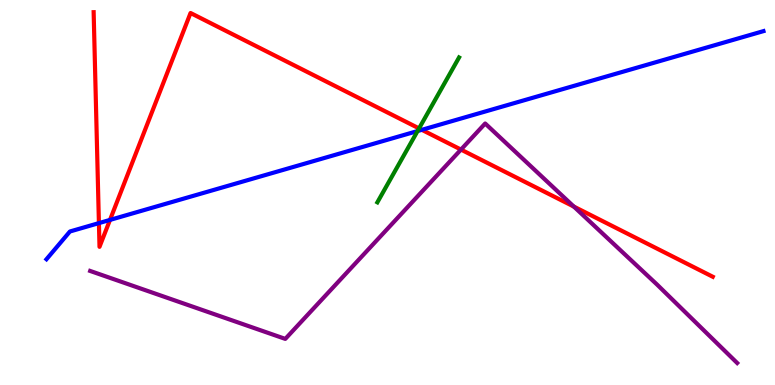[{'lines': ['blue', 'red'], 'intersections': [{'x': 1.28, 'y': 4.2}, {'x': 1.42, 'y': 4.29}, {'x': 5.44, 'y': 6.63}]}, {'lines': ['green', 'red'], 'intersections': [{'x': 5.41, 'y': 6.66}]}, {'lines': ['purple', 'red'], 'intersections': [{'x': 5.95, 'y': 6.11}, {'x': 7.4, 'y': 4.63}]}, {'lines': ['blue', 'green'], 'intersections': [{'x': 5.39, 'y': 6.6}]}, {'lines': ['blue', 'purple'], 'intersections': []}, {'lines': ['green', 'purple'], 'intersections': []}]